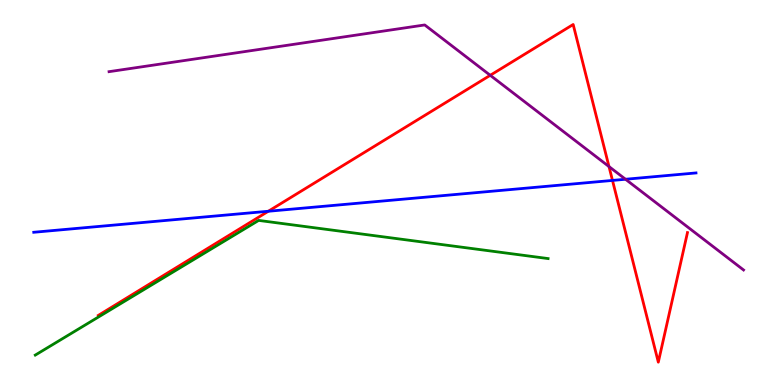[{'lines': ['blue', 'red'], 'intersections': [{'x': 3.46, 'y': 4.51}, {'x': 7.9, 'y': 5.31}]}, {'lines': ['green', 'red'], 'intersections': []}, {'lines': ['purple', 'red'], 'intersections': [{'x': 6.33, 'y': 8.04}, {'x': 7.86, 'y': 5.67}]}, {'lines': ['blue', 'green'], 'intersections': []}, {'lines': ['blue', 'purple'], 'intersections': [{'x': 8.07, 'y': 5.34}]}, {'lines': ['green', 'purple'], 'intersections': []}]